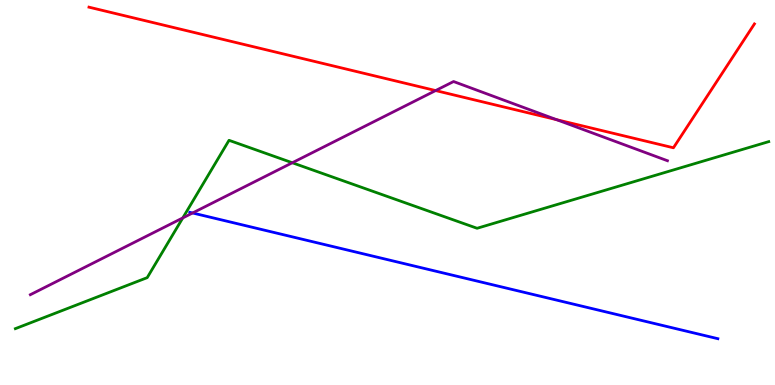[{'lines': ['blue', 'red'], 'intersections': []}, {'lines': ['green', 'red'], 'intersections': []}, {'lines': ['purple', 'red'], 'intersections': [{'x': 5.62, 'y': 7.65}, {'x': 7.18, 'y': 6.89}]}, {'lines': ['blue', 'green'], 'intersections': []}, {'lines': ['blue', 'purple'], 'intersections': [{'x': 2.49, 'y': 4.47}]}, {'lines': ['green', 'purple'], 'intersections': [{'x': 2.36, 'y': 4.34}, {'x': 3.77, 'y': 5.77}]}]